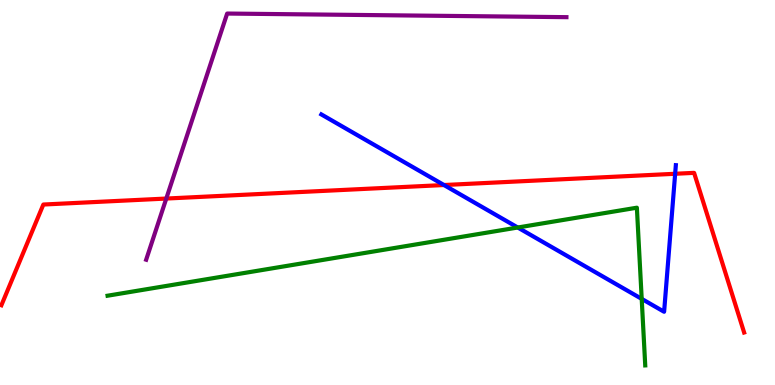[{'lines': ['blue', 'red'], 'intersections': [{'x': 5.73, 'y': 5.19}, {'x': 8.71, 'y': 5.49}]}, {'lines': ['green', 'red'], 'intersections': []}, {'lines': ['purple', 'red'], 'intersections': [{'x': 2.15, 'y': 4.84}]}, {'lines': ['blue', 'green'], 'intersections': [{'x': 6.68, 'y': 4.09}, {'x': 8.28, 'y': 2.24}]}, {'lines': ['blue', 'purple'], 'intersections': []}, {'lines': ['green', 'purple'], 'intersections': []}]